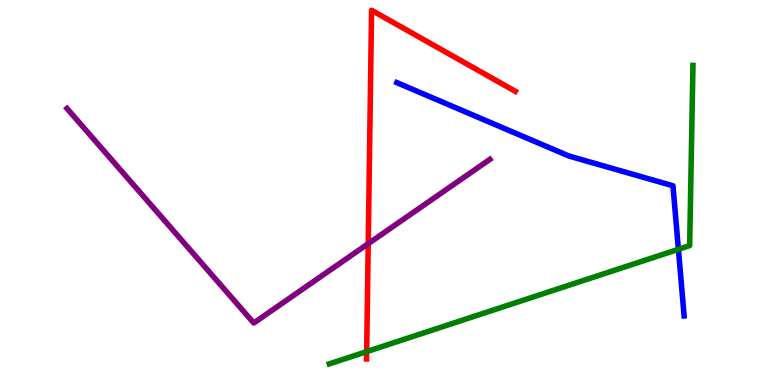[{'lines': ['blue', 'red'], 'intersections': []}, {'lines': ['green', 'red'], 'intersections': [{'x': 4.73, 'y': 0.867}]}, {'lines': ['purple', 'red'], 'intersections': [{'x': 4.75, 'y': 3.67}]}, {'lines': ['blue', 'green'], 'intersections': [{'x': 8.75, 'y': 3.52}]}, {'lines': ['blue', 'purple'], 'intersections': []}, {'lines': ['green', 'purple'], 'intersections': []}]